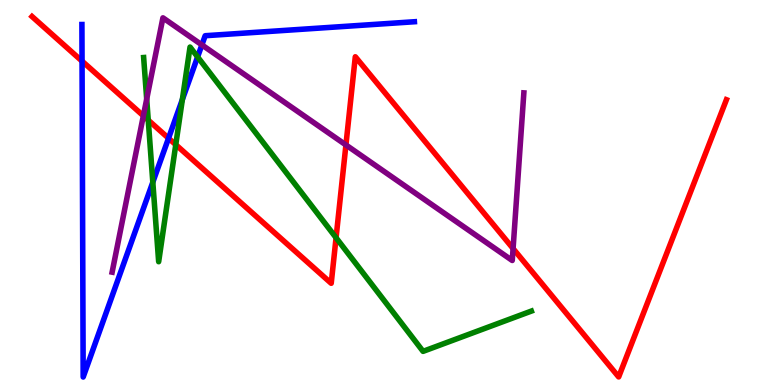[{'lines': ['blue', 'red'], 'intersections': [{'x': 1.06, 'y': 8.41}, {'x': 2.17, 'y': 6.41}]}, {'lines': ['green', 'red'], 'intersections': [{'x': 1.91, 'y': 6.88}, {'x': 2.27, 'y': 6.24}, {'x': 4.34, 'y': 3.82}]}, {'lines': ['purple', 'red'], 'intersections': [{'x': 1.85, 'y': 6.99}, {'x': 4.46, 'y': 6.24}, {'x': 6.62, 'y': 3.54}]}, {'lines': ['blue', 'green'], 'intersections': [{'x': 1.97, 'y': 5.27}, {'x': 2.35, 'y': 7.42}, {'x': 2.55, 'y': 8.52}]}, {'lines': ['blue', 'purple'], 'intersections': [{'x': 2.61, 'y': 8.83}]}, {'lines': ['green', 'purple'], 'intersections': [{'x': 1.89, 'y': 7.43}]}]